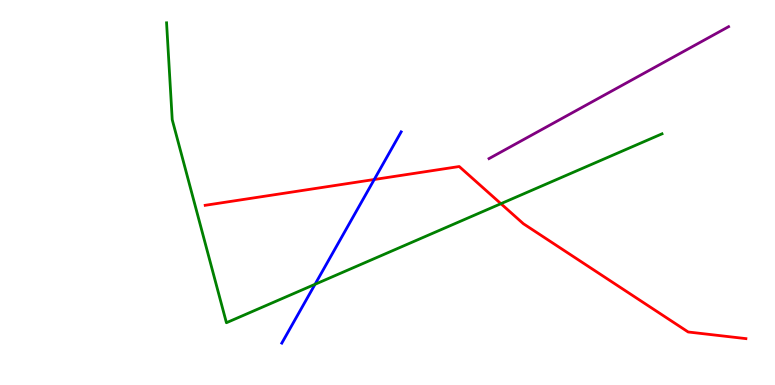[{'lines': ['blue', 'red'], 'intersections': [{'x': 4.83, 'y': 5.34}]}, {'lines': ['green', 'red'], 'intersections': [{'x': 6.46, 'y': 4.71}]}, {'lines': ['purple', 'red'], 'intersections': []}, {'lines': ['blue', 'green'], 'intersections': [{'x': 4.06, 'y': 2.62}]}, {'lines': ['blue', 'purple'], 'intersections': []}, {'lines': ['green', 'purple'], 'intersections': []}]